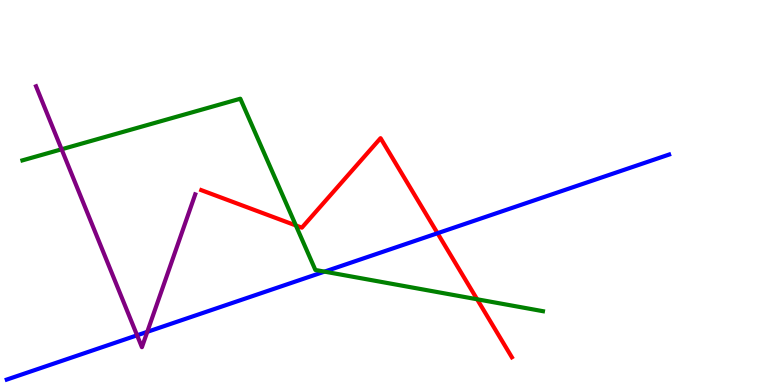[{'lines': ['blue', 'red'], 'intersections': [{'x': 5.65, 'y': 3.94}]}, {'lines': ['green', 'red'], 'intersections': [{'x': 3.82, 'y': 4.14}, {'x': 6.16, 'y': 2.23}]}, {'lines': ['purple', 'red'], 'intersections': []}, {'lines': ['blue', 'green'], 'intersections': [{'x': 4.19, 'y': 2.94}]}, {'lines': ['blue', 'purple'], 'intersections': [{'x': 1.77, 'y': 1.29}, {'x': 1.9, 'y': 1.38}]}, {'lines': ['green', 'purple'], 'intersections': [{'x': 0.795, 'y': 6.12}]}]